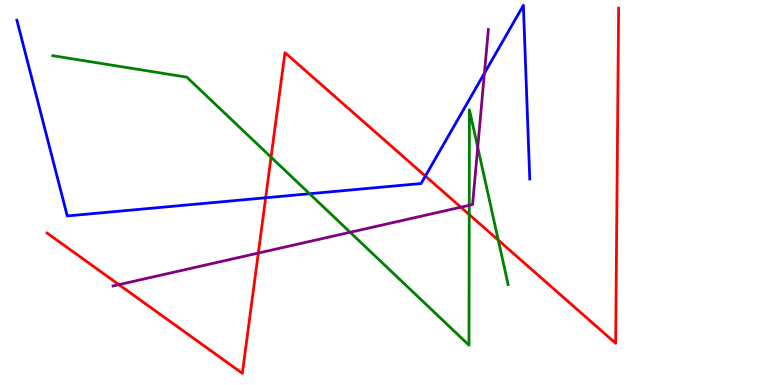[{'lines': ['blue', 'red'], 'intersections': [{'x': 3.43, 'y': 4.86}, {'x': 5.49, 'y': 5.43}]}, {'lines': ['green', 'red'], 'intersections': [{'x': 3.5, 'y': 5.92}, {'x': 6.05, 'y': 4.43}, {'x': 6.43, 'y': 3.76}]}, {'lines': ['purple', 'red'], 'intersections': [{'x': 1.53, 'y': 2.61}, {'x': 3.33, 'y': 3.43}, {'x': 5.95, 'y': 4.62}]}, {'lines': ['blue', 'green'], 'intersections': [{'x': 3.99, 'y': 4.97}]}, {'lines': ['blue', 'purple'], 'intersections': [{'x': 6.25, 'y': 8.1}]}, {'lines': ['green', 'purple'], 'intersections': [{'x': 4.52, 'y': 3.97}, {'x': 6.05, 'y': 4.67}, {'x': 6.16, 'y': 6.17}]}]